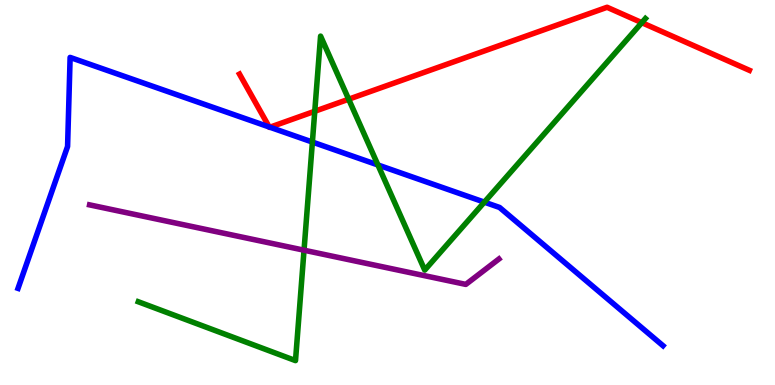[{'lines': ['blue', 'red'], 'intersections': [{'x': 3.47, 'y': 6.7}, {'x': 3.48, 'y': 6.7}]}, {'lines': ['green', 'red'], 'intersections': [{'x': 4.06, 'y': 7.11}, {'x': 4.5, 'y': 7.42}, {'x': 8.28, 'y': 9.41}]}, {'lines': ['purple', 'red'], 'intersections': []}, {'lines': ['blue', 'green'], 'intersections': [{'x': 4.03, 'y': 6.31}, {'x': 4.88, 'y': 5.72}, {'x': 6.25, 'y': 4.75}]}, {'lines': ['blue', 'purple'], 'intersections': []}, {'lines': ['green', 'purple'], 'intersections': [{'x': 3.92, 'y': 3.5}]}]